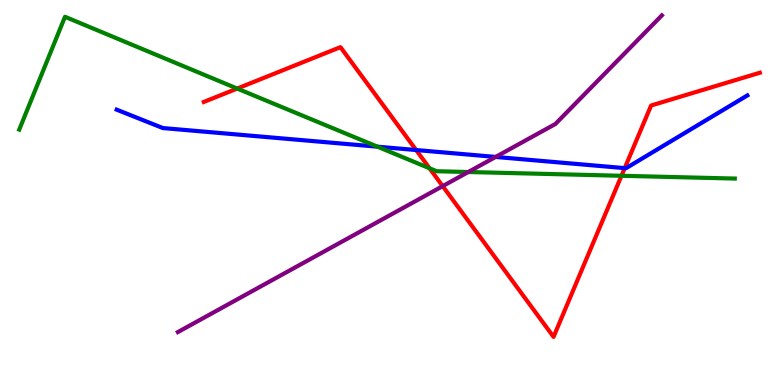[{'lines': ['blue', 'red'], 'intersections': [{'x': 5.37, 'y': 6.1}, {'x': 8.06, 'y': 5.63}]}, {'lines': ['green', 'red'], 'intersections': [{'x': 3.06, 'y': 7.7}, {'x': 5.54, 'y': 5.63}, {'x': 8.02, 'y': 5.43}]}, {'lines': ['purple', 'red'], 'intersections': [{'x': 5.71, 'y': 5.17}]}, {'lines': ['blue', 'green'], 'intersections': [{'x': 4.87, 'y': 6.19}]}, {'lines': ['blue', 'purple'], 'intersections': [{'x': 6.4, 'y': 5.92}]}, {'lines': ['green', 'purple'], 'intersections': [{'x': 6.04, 'y': 5.53}]}]